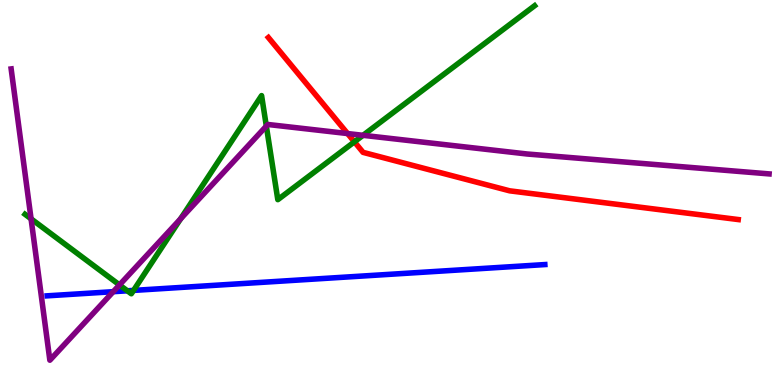[{'lines': ['blue', 'red'], 'intersections': []}, {'lines': ['green', 'red'], 'intersections': [{'x': 4.57, 'y': 6.32}]}, {'lines': ['purple', 'red'], 'intersections': [{'x': 4.48, 'y': 6.53}]}, {'lines': ['blue', 'green'], 'intersections': [{'x': 1.64, 'y': 2.45}, {'x': 1.72, 'y': 2.46}]}, {'lines': ['blue', 'purple'], 'intersections': [{'x': 1.46, 'y': 2.42}]}, {'lines': ['green', 'purple'], 'intersections': [{'x': 0.401, 'y': 4.32}, {'x': 1.54, 'y': 2.6}, {'x': 2.33, 'y': 4.32}, {'x': 3.44, 'y': 6.72}, {'x': 4.68, 'y': 6.49}]}]